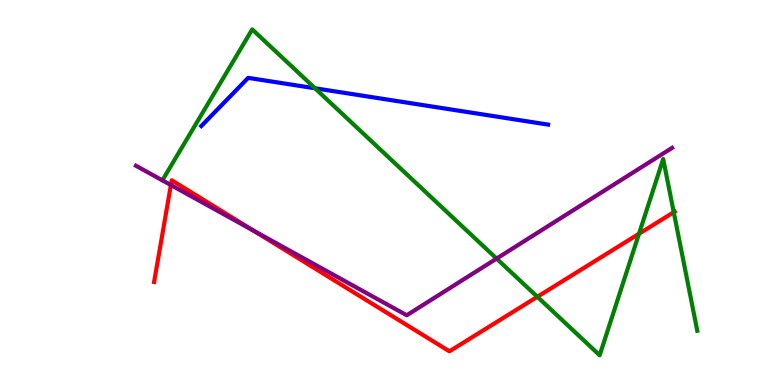[{'lines': ['blue', 'red'], 'intersections': []}, {'lines': ['green', 'red'], 'intersections': [{'x': 6.93, 'y': 2.29}, {'x': 8.25, 'y': 3.93}, {'x': 8.69, 'y': 4.49}]}, {'lines': ['purple', 'red'], 'intersections': [{'x': 2.2, 'y': 5.19}, {'x': 3.27, 'y': 4.01}]}, {'lines': ['blue', 'green'], 'intersections': [{'x': 4.06, 'y': 7.71}]}, {'lines': ['blue', 'purple'], 'intersections': []}, {'lines': ['green', 'purple'], 'intersections': [{'x': 6.41, 'y': 3.28}]}]